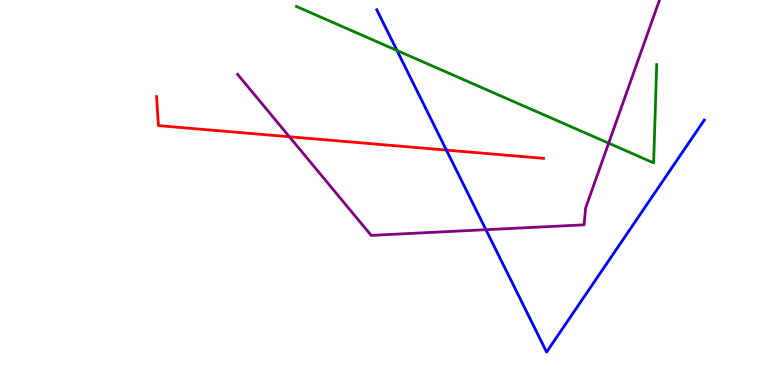[{'lines': ['blue', 'red'], 'intersections': [{'x': 5.76, 'y': 6.1}]}, {'lines': ['green', 'red'], 'intersections': []}, {'lines': ['purple', 'red'], 'intersections': [{'x': 3.73, 'y': 6.45}]}, {'lines': ['blue', 'green'], 'intersections': [{'x': 5.12, 'y': 8.69}]}, {'lines': ['blue', 'purple'], 'intersections': [{'x': 6.27, 'y': 4.03}]}, {'lines': ['green', 'purple'], 'intersections': [{'x': 7.85, 'y': 6.28}]}]